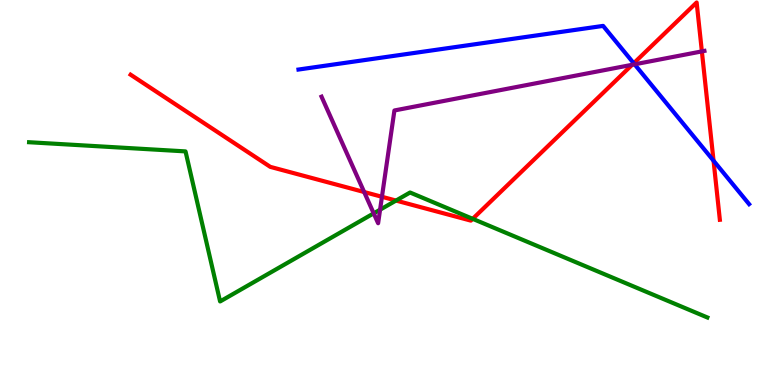[{'lines': ['blue', 'red'], 'intersections': [{'x': 8.18, 'y': 8.36}, {'x': 9.21, 'y': 5.83}]}, {'lines': ['green', 'red'], 'intersections': [{'x': 5.11, 'y': 4.79}, {'x': 6.1, 'y': 4.32}]}, {'lines': ['purple', 'red'], 'intersections': [{'x': 4.7, 'y': 5.01}, {'x': 4.93, 'y': 4.89}, {'x': 8.16, 'y': 8.32}, {'x': 9.06, 'y': 8.67}]}, {'lines': ['blue', 'green'], 'intersections': []}, {'lines': ['blue', 'purple'], 'intersections': [{'x': 8.19, 'y': 8.33}]}, {'lines': ['green', 'purple'], 'intersections': [{'x': 4.82, 'y': 4.46}, {'x': 4.9, 'y': 4.55}]}]